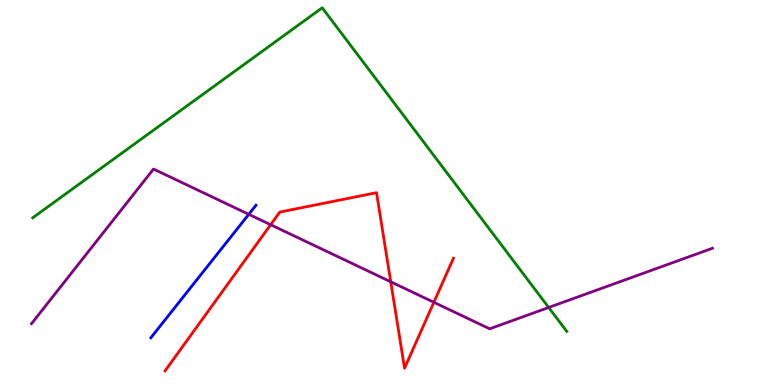[{'lines': ['blue', 'red'], 'intersections': []}, {'lines': ['green', 'red'], 'intersections': []}, {'lines': ['purple', 'red'], 'intersections': [{'x': 3.49, 'y': 4.16}, {'x': 5.04, 'y': 2.68}, {'x': 5.6, 'y': 2.15}]}, {'lines': ['blue', 'green'], 'intersections': []}, {'lines': ['blue', 'purple'], 'intersections': [{'x': 3.21, 'y': 4.43}]}, {'lines': ['green', 'purple'], 'intersections': [{'x': 7.08, 'y': 2.01}]}]